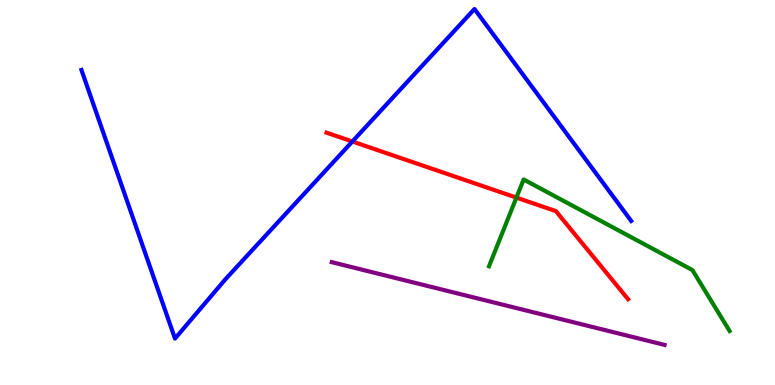[{'lines': ['blue', 'red'], 'intersections': [{'x': 4.55, 'y': 6.32}]}, {'lines': ['green', 'red'], 'intersections': [{'x': 6.66, 'y': 4.87}]}, {'lines': ['purple', 'red'], 'intersections': []}, {'lines': ['blue', 'green'], 'intersections': []}, {'lines': ['blue', 'purple'], 'intersections': []}, {'lines': ['green', 'purple'], 'intersections': []}]